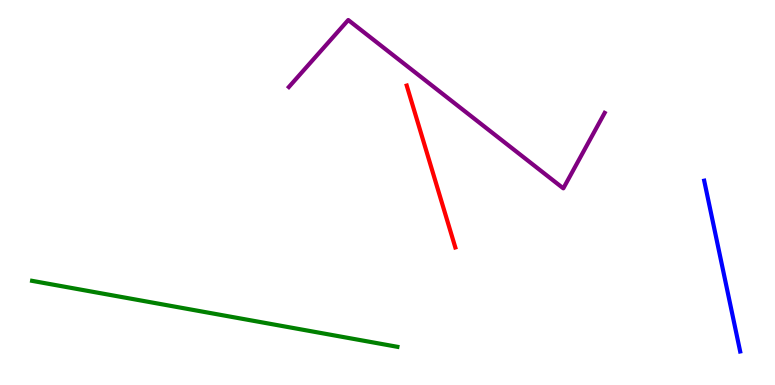[{'lines': ['blue', 'red'], 'intersections': []}, {'lines': ['green', 'red'], 'intersections': []}, {'lines': ['purple', 'red'], 'intersections': []}, {'lines': ['blue', 'green'], 'intersections': []}, {'lines': ['blue', 'purple'], 'intersections': []}, {'lines': ['green', 'purple'], 'intersections': []}]